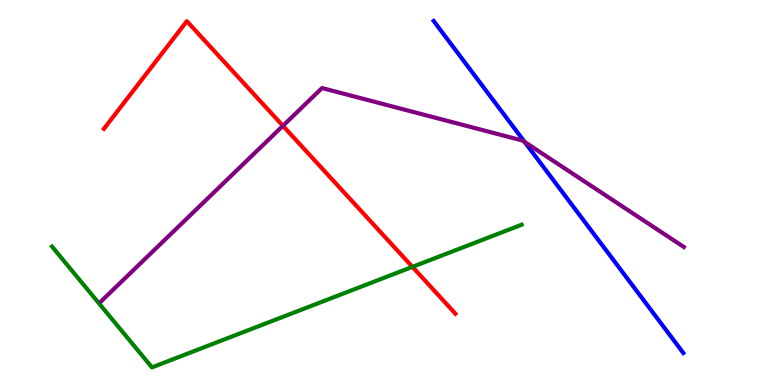[{'lines': ['blue', 'red'], 'intersections': []}, {'lines': ['green', 'red'], 'intersections': [{'x': 5.32, 'y': 3.07}]}, {'lines': ['purple', 'red'], 'intersections': [{'x': 3.65, 'y': 6.73}]}, {'lines': ['blue', 'green'], 'intersections': []}, {'lines': ['blue', 'purple'], 'intersections': [{'x': 6.77, 'y': 6.31}]}, {'lines': ['green', 'purple'], 'intersections': []}]